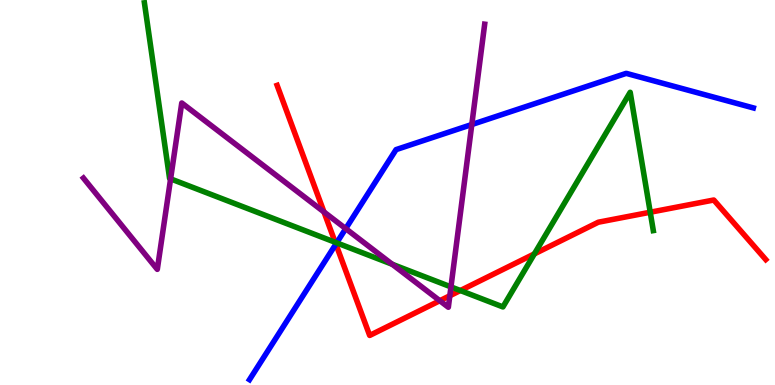[{'lines': ['blue', 'red'], 'intersections': [{'x': 4.33, 'y': 3.66}]}, {'lines': ['green', 'red'], 'intersections': [{'x': 4.33, 'y': 3.71}, {'x': 5.94, 'y': 2.45}, {'x': 6.9, 'y': 3.41}, {'x': 8.39, 'y': 4.49}]}, {'lines': ['purple', 'red'], 'intersections': [{'x': 4.18, 'y': 4.49}, {'x': 5.67, 'y': 2.19}, {'x': 5.8, 'y': 2.32}]}, {'lines': ['blue', 'green'], 'intersections': [{'x': 4.34, 'y': 3.69}]}, {'lines': ['blue', 'purple'], 'intersections': [{'x': 4.46, 'y': 4.06}, {'x': 6.09, 'y': 6.77}]}, {'lines': ['green', 'purple'], 'intersections': [{'x': 2.2, 'y': 5.35}, {'x': 5.06, 'y': 3.14}, {'x': 5.82, 'y': 2.55}]}]